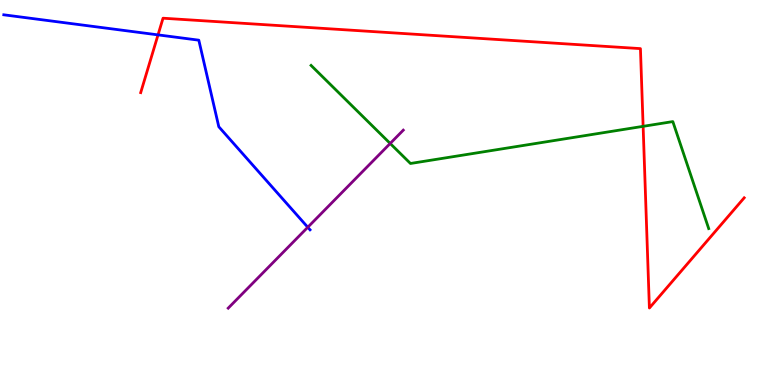[{'lines': ['blue', 'red'], 'intersections': [{'x': 2.04, 'y': 9.09}]}, {'lines': ['green', 'red'], 'intersections': [{'x': 8.3, 'y': 6.72}]}, {'lines': ['purple', 'red'], 'intersections': []}, {'lines': ['blue', 'green'], 'intersections': []}, {'lines': ['blue', 'purple'], 'intersections': [{'x': 3.97, 'y': 4.1}]}, {'lines': ['green', 'purple'], 'intersections': [{'x': 5.03, 'y': 6.27}]}]